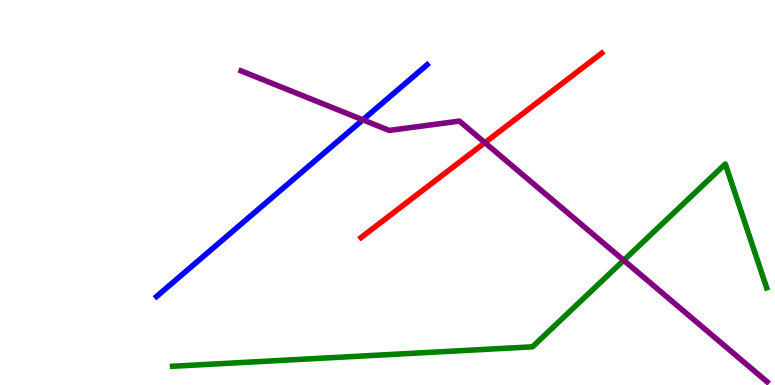[{'lines': ['blue', 'red'], 'intersections': []}, {'lines': ['green', 'red'], 'intersections': []}, {'lines': ['purple', 'red'], 'intersections': [{'x': 6.26, 'y': 6.29}]}, {'lines': ['blue', 'green'], 'intersections': []}, {'lines': ['blue', 'purple'], 'intersections': [{'x': 4.68, 'y': 6.89}]}, {'lines': ['green', 'purple'], 'intersections': [{'x': 8.05, 'y': 3.24}]}]